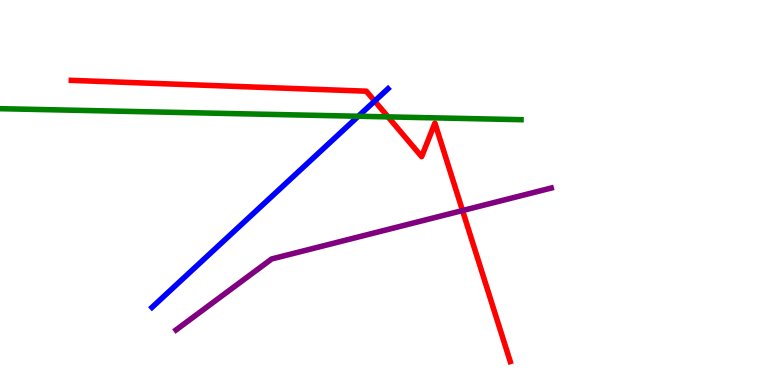[{'lines': ['blue', 'red'], 'intersections': [{'x': 4.83, 'y': 7.37}]}, {'lines': ['green', 'red'], 'intersections': [{'x': 5.01, 'y': 6.96}]}, {'lines': ['purple', 'red'], 'intersections': [{'x': 5.97, 'y': 4.53}]}, {'lines': ['blue', 'green'], 'intersections': [{'x': 4.62, 'y': 6.98}]}, {'lines': ['blue', 'purple'], 'intersections': []}, {'lines': ['green', 'purple'], 'intersections': []}]